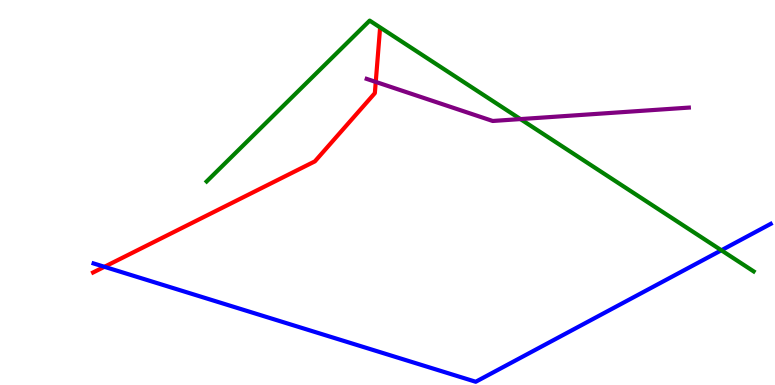[{'lines': ['blue', 'red'], 'intersections': [{'x': 1.35, 'y': 3.07}]}, {'lines': ['green', 'red'], 'intersections': []}, {'lines': ['purple', 'red'], 'intersections': [{'x': 4.85, 'y': 7.87}]}, {'lines': ['blue', 'green'], 'intersections': [{'x': 9.31, 'y': 3.5}]}, {'lines': ['blue', 'purple'], 'intersections': []}, {'lines': ['green', 'purple'], 'intersections': [{'x': 6.72, 'y': 6.91}]}]